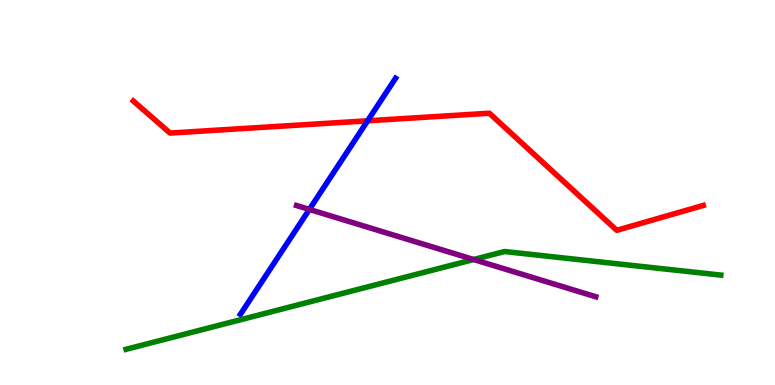[{'lines': ['blue', 'red'], 'intersections': [{'x': 4.74, 'y': 6.86}]}, {'lines': ['green', 'red'], 'intersections': []}, {'lines': ['purple', 'red'], 'intersections': []}, {'lines': ['blue', 'green'], 'intersections': []}, {'lines': ['blue', 'purple'], 'intersections': [{'x': 3.99, 'y': 4.56}]}, {'lines': ['green', 'purple'], 'intersections': [{'x': 6.11, 'y': 3.26}]}]